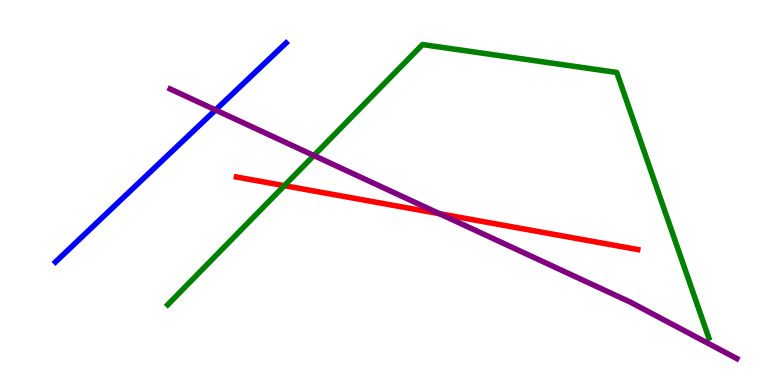[{'lines': ['blue', 'red'], 'intersections': []}, {'lines': ['green', 'red'], 'intersections': [{'x': 3.67, 'y': 5.18}]}, {'lines': ['purple', 'red'], 'intersections': [{'x': 5.67, 'y': 4.45}]}, {'lines': ['blue', 'green'], 'intersections': []}, {'lines': ['blue', 'purple'], 'intersections': [{'x': 2.78, 'y': 7.14}]}, {'lines': ['green', 'purple'], 'intersections': [{'x': 4.05, 'y': 5.96}]}]